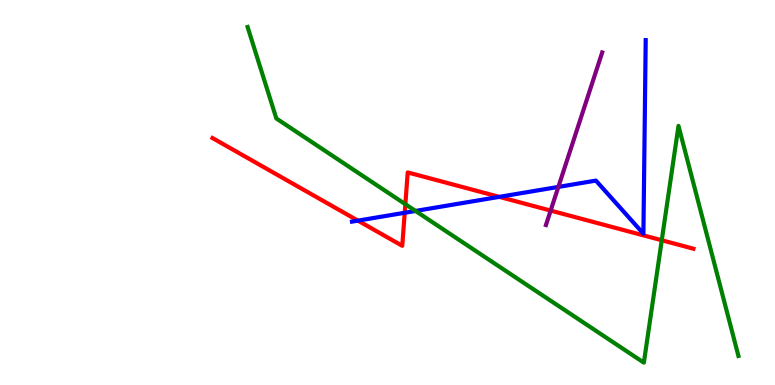[{'lines': ['blue', 'red'], 'intersections': [{'x': 4.62, 'y': 4.27}, {'x': 5.22, 'y': 4.47}, {'x': 6.44, 'y': 4.89}]}, {'lines': ['green', 'red'], 'intersections': [{'x': 5.23, 'y': 4.7}, {'x': 8.54, 'y': 3.76}]}, {'lines': ['purple', 'red'], 'intersections': [{'x': 7.11, 'y': 4.53}]}, {'lines': ['blue', 'green'], 'intersections': [{'x': 5.36, 'y': 4.52}]}, {'lines': ['blue', 'purple'], 'intersections': [{'x': 7.2, 'y': 5.15}]}, {'lines': ['green', 'purple'], 'intersections': []}]